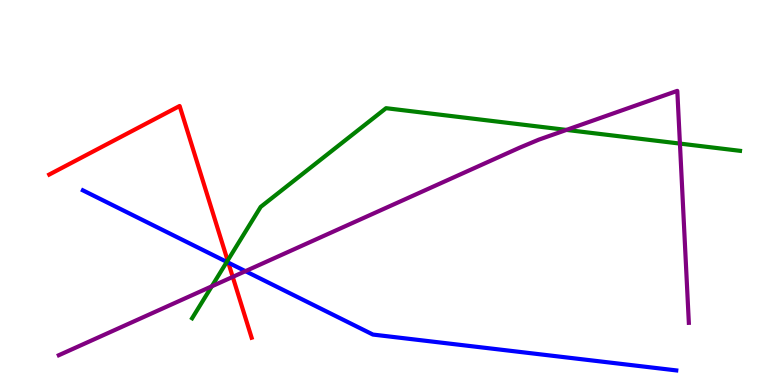[{'lines': ['blue', 'red'], 'intersections': [{'x': 2.95, 'y': 3.18}]}, {'lines': ['green', 'red'], 'intersections': [{'x': 2.94, 'y': 3.23}]}, {'lines': ['purple', 'red'], 'intersections': [{'x': 3.0, 'y': 2.81}]}, {'lines': ['blue', 'green'], 'intersections': [{'x': 2.93, 'y': 3.2}]}, {'lines': ['blue', 'purple'], 'intersections': [{'x': 3.17, 'y': 2.96}]}, {'lines': ['green', 'purple'], 'intersections': [{'x': 2.73, 'y': 2.56}, {'x': 7.31, 'y': 6.63}, {'x': 8.77, 'y': 6.27}]}]